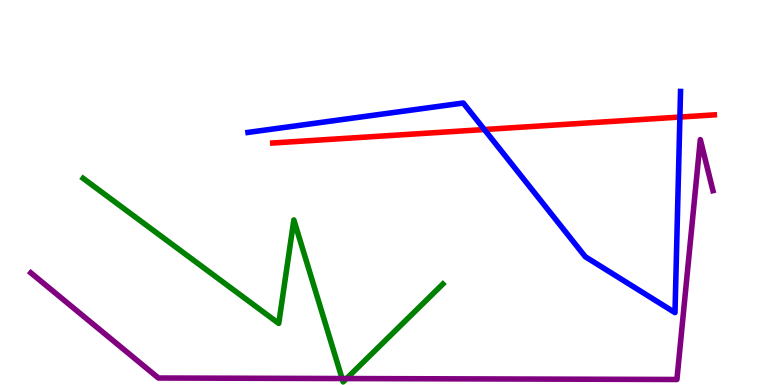[{'lines': ['blue', 'red'], 'intersections': [{'x': 6.25, 'y': 6.64}, {'x': 8.77, 'y': 6.96}]}, {'lines': ['green', 'red'], 'intersections': []}, {'lines': ['purple', 'red'], 'intersections': []}, {'lines': ['blue', 'green'], 'intersections': []}, {'lines': ['blue', 'purple'], 'intersections': []}, {'lines': ['green', 'purple'], 'intersections': [{'x': 4.41, 'y': 0.168}, {'x': 4.47, 'y': 0.168}]}]